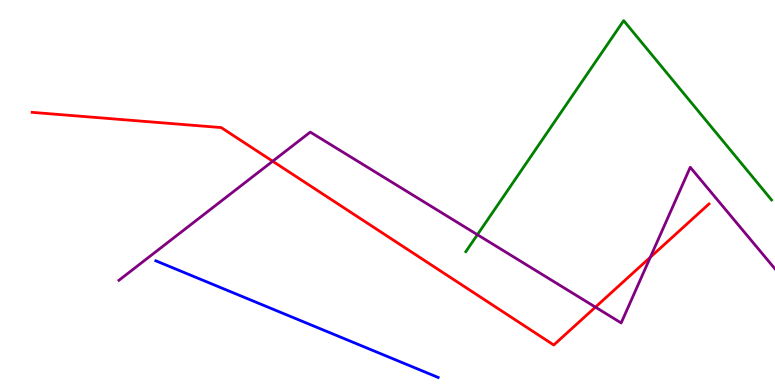[{'lines': ['blue', 'red'], 'intersections': []}, {'lines': ['green', 'red'], 'intersections': []}, {'lines': ['purple', 'red'], 'intersections': [{'x': 3.52, 'y': 5.81}, {'x': 7.68, 'y': 2.02}, {'x': 8.39, 'y': 3.32}]}, {'lines': ['blue', 'green'], 'intersections': []}, {'lines': ['blue', 'purple'], 'intersections': []}, {'lines': ['green', 'purple'], 'intersections': [{'x': 6.16, 'y': 3.9}]}]